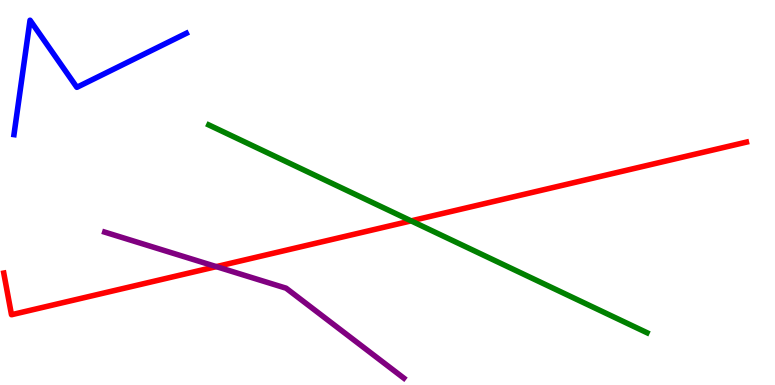[{'lines': ['blue', 'red'], 'intersections': []}, {'lines': ['green', 'red'], 'intersections': [{'x': 5.3, 'y': 4.26}]}, {'lines': ['purple', 'red'], 'intersections': [{'x': 2.79, 'y': 3.07}]}, {'lines': ['blue', 'green'], 'intersections': []}, {'lines': ['blue', 'purple'], 'intersections': []}, {'lines': ['green', 'purple'], 'intersections': []}]